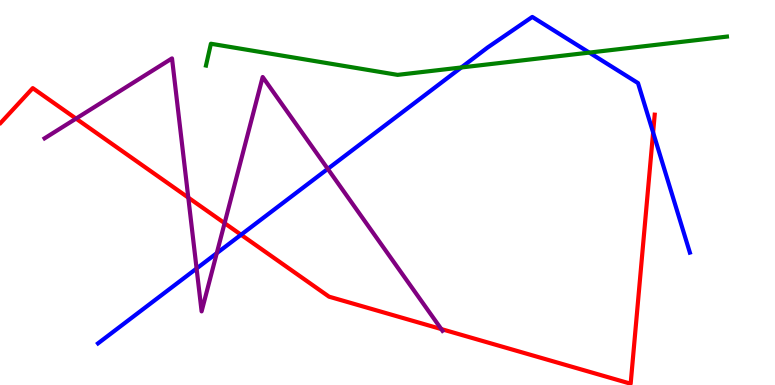[{'lines': ['blue', 'red'], 'intersections': [{'x': 3.11, 'y': 3.9}, {'x': 8.43, 'y': 6.56}]}, {'lines': ['green', 'red'], 'intersections': []}, {'lines': ['purple', 'red'], 'intersections': [{'x': 0.981, 'y': 6.92}, {'x': 2.43, 'y': 4.87}, {'x': 2.9, 'y': 4.2}, {'x': 5.69, 'y': 1.45}]}, {'lines': ['blue', 'green'], 'intersections': [{'x': 5.95, 'y': 8.25}, {'x': 7.6, 'y': 8.63}]}, {'lines': ['blue', 'purple'], 'intersections': [{'x': 2.54, 'y': 3.03}, {'x': 2.8, 'y': 3.42}, {'x': 4.23, 'y': 5.61}]}, {'lines': ['green', 'purple'], 'intersections': []}]